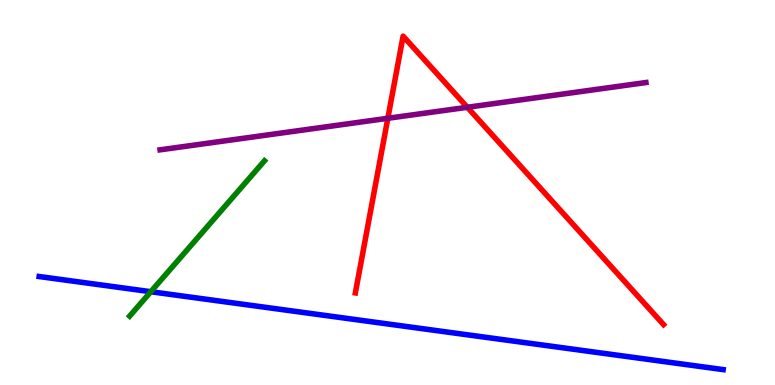[{'lines': ['blue', 'red'], 'intersections': []}, {'lines': ['green', 'red'], 'intersections': []}, {'lines': ['purple', 'red'], 'intersections': [{'x': 5.0, 'y': 6.93}, {'x': 6.03, 'y': 7.21}]}, {'lines': ['blue', 'green'], 'intersections': [{'x': 1.95, 'y': 2.42}]}, {'lines': ['blue', 'purple'], 'intersections': []}, {'lines': ['green', 'purple'], 'intersections': []}]